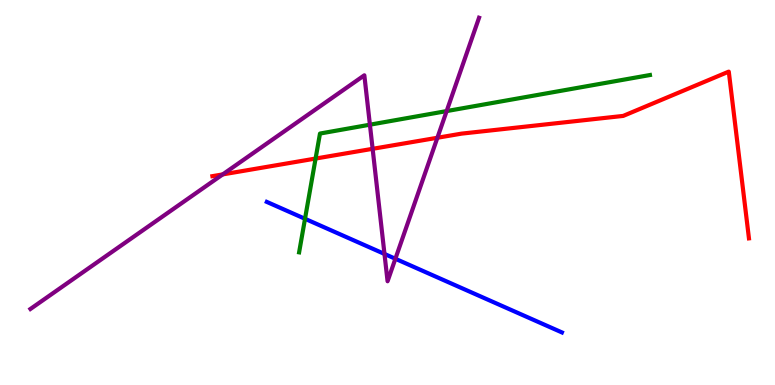[{'lines': ['blue', 'red'], 'intersections': []}, {'lines': ['green', 'red'], 'intersections': [{'x': 4.07, 'y': 5.88}]}, {'lines': ['purple', 'red'], 'intersections': [{'x': 2.87, 'y': 5.47}, {'x': 4.81, 'y': 6.13}, {'x': 5.64, 'y': 6.42}]}, {'lines': ['blue', 'green'], 'intersections': [{'x': 3.94, 'y': 4.32}]}, {'lines': ['blue', 'purple'], 'intersections': [{'x': 4.96, 'y': 3.4}, {'x': 5.1, 'y': 3.28}]}, {'lines': ['green', 'purple'], 'intersections': [{'x': 4.77, 'y': 6.76}, {'x': 5.76, 'y': 7.11}]}]